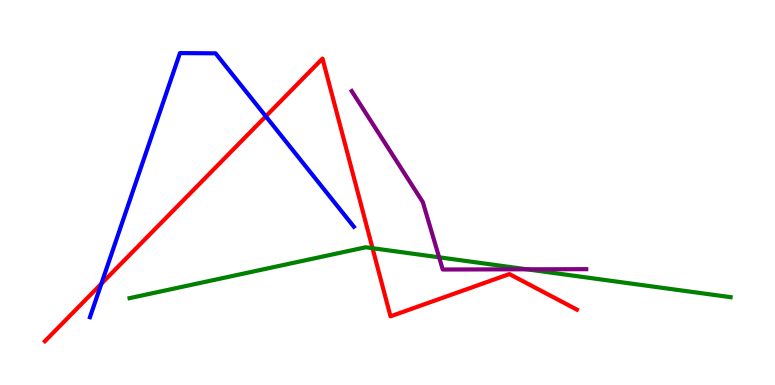[{'lines': ['blue', 'red'], 'intersections': [{'x': 1.31, 'y': 2.63}, {'x': 3.43, 'y': 6.98}]}, {'lines': ['green', 'red'], 'intersections': [{'x': 4.81, 'y': 3.55}]}, {'lines': ['purple', 'red'], 'intersections': []}, {'lines': ['blue', 'green'], 'intersections': []}, {'lines': ['blue', 'purple'], 'intersections': []}, {'lines': ['green', 'purple'], 'intersections': [{'x': 5.67, 'y': 3.32}, {'x': 6.8, 'y': 3.01}]}]